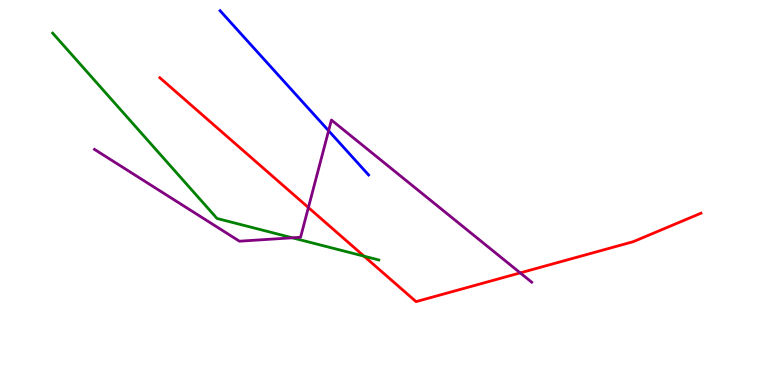[{'lines': ['blue', 'red'], 'intersections': []}, {'lines': ['green', 'red'], 'intersections': [{'x': 4.7, 'y': 3.35}]}, {'lines': ['purple', 'red'], 'intersections': [{'x': 3.98, 'y': 4.61}, {'x': 6.71, 'y': 2.91}]}, {'lines': ['blue', 'green'], 'intersections': []}, {'lines': ['blue', 'purple'], 'intersections': [{'x': 4.24, 'y': 6.6}]}, {'lines': ['green', 'purple'], 'intersections': [{'x': 3.77, 'y': 3.82}]}]